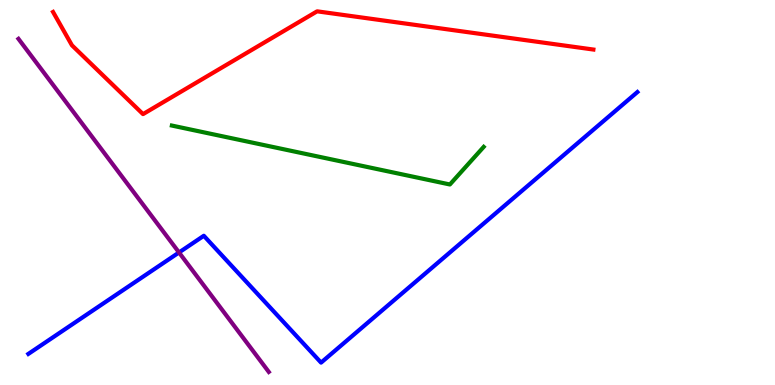[{'lines': ['blue', 'red'], 'intersections': []}, {'lines': ['green', 'red'], 'intersections': []}, {'lines': ['purple', 'red'], 'intersections': []}, {'lines': ['blue', 'green'], 'intersections': []}, {'lines': ['blue', 'purple'], 'intersections': [{'x': 2.31, 'y': 3.44}]}, {'lines': ['green', 'purple'], 'intersections': []}]